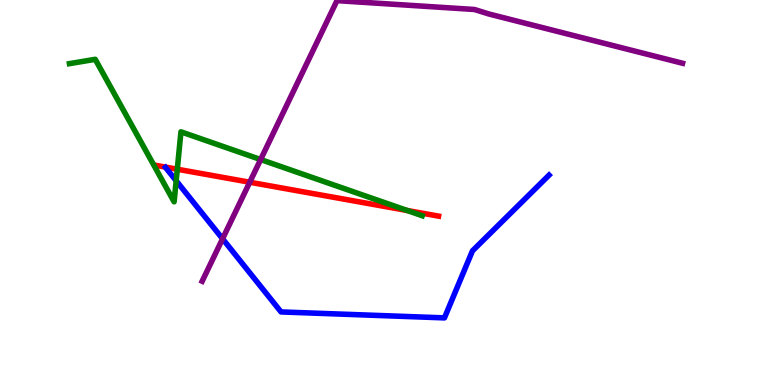[{'lines': ['blue', 'red'], 'intersections': []}, {'lines': ['green', 'red'], 'intersections': [{'x': 2.29, 'y': 5.6}, {'x': 5.25, 'y': 4.53}]}, {'lines': ['purple', 'red'], 'intersections': [{'x': 3.22, 'y': 5.27}]}, {'lines': ['blue', 'green'], 'intersections': [{'x': 2.27, 'y': 5.31}]}, {'lines': ['blue', 'purple'], 'intersections': [{'x': 2.87, 'y': 3.8}]}, {'lines': ['green', 'purple'], 'intersections': [{'x': 3.36, 'y': 5.86}]}]